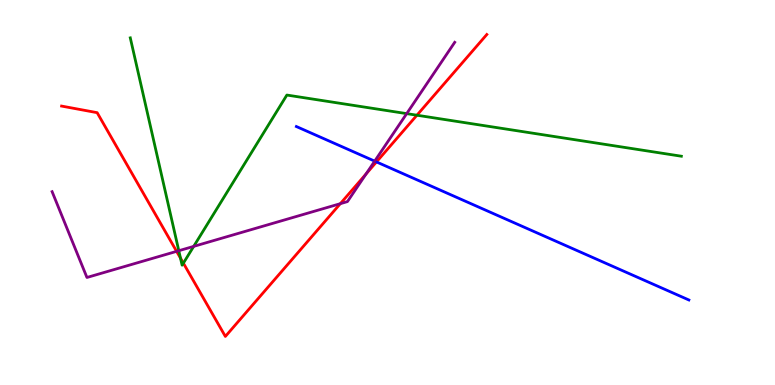[{'lines': ['blue', 'red'], 'intersections': [{'x': 4.86, 'y': 5.79}]}, {'lines': ['green', 'red'], 'intersections': [{'x': 2.33, 'y': 3.3}, {'x': 2.37, 'y': 3.16}, {'x': 5.38, 'y': 7.01}]}, {'lines': ['purple', 'red'], 'intersections': [{'x': 2.28, 'y': 3.47}, {'x': 4.39, 'y': 4.71}, {'x': 4.72, 'y': 5.48}]}, {'lines': ['blue', 'green'], 'intersections': []}, {'lines': ['blue', 'purple'], 'intersections': [{'x': 4.83, 'y': 5.81}]}, {'lines': ['green', 'purple'], 'intersections': [{'x': 2.31, 'y': 3.49}, {'x': 2.5, 'y': 3.6}, {'x': 5.25, 'y': 7.05}]}]